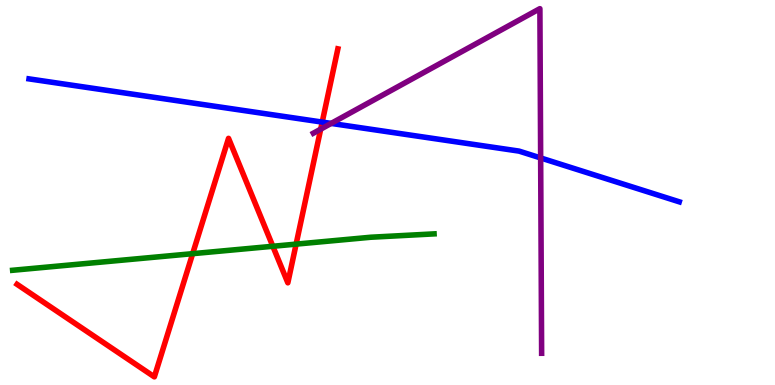[{'lines': ['blue', 'red'], 'intersections': [{'x': 4.16, 'y': 6.83}]}, {'lines': ['green', 'red'], 'intersections': [{'x': 2.49, 'y': 3.41}, {'x': 3.52, 'y': 3.6}, {'x': 3.82, 'y': 3.66}]}, {'lines': ['purple', 'red'], 'intersections': [{'x': 4.14, 'y': 6.64}]}, {'lines': ['blue', 'green'], 'intersections': []}, {'lines': ['blue', 'purple'], 'intersections': [{'x': 4.27, 'y': 6.79}, {'x': 6.98, 'y': 5.9}]}, {'lines': ['green', 'purple'], 'intersections': []}]